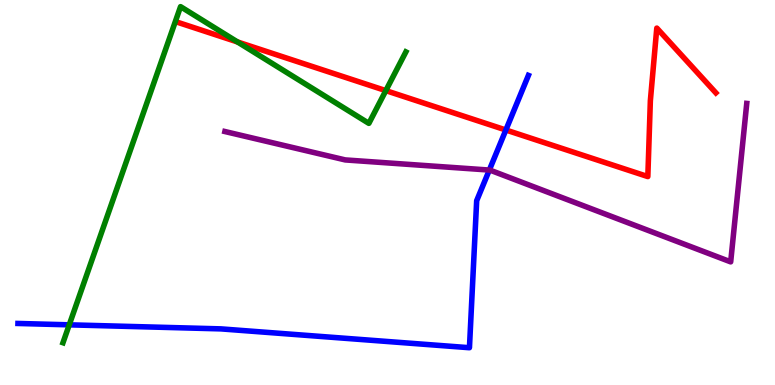[{'lines': ['blue', 'red'], 'intersections': [{'x': 6.53, 'y': 6.62}]}, {'lines': ['green', 'red'], 'intersections': [{'x': 3.06, 'y': 8.91}, {'x': 4.98, 'y': 7.65}]}, {'lines': ['purple', 'red'], 'intersections': []}, {'lines': ['blue', 'green'], 'intersections': [{'x': 0.893, 'y': 1.56}]}, {'lines': ['blue', 'purple'], 'intersections': [{'x': 6.31, 'y': 5.58}]}, {'lines': ['green', 'purple'], 'intersections': []}]